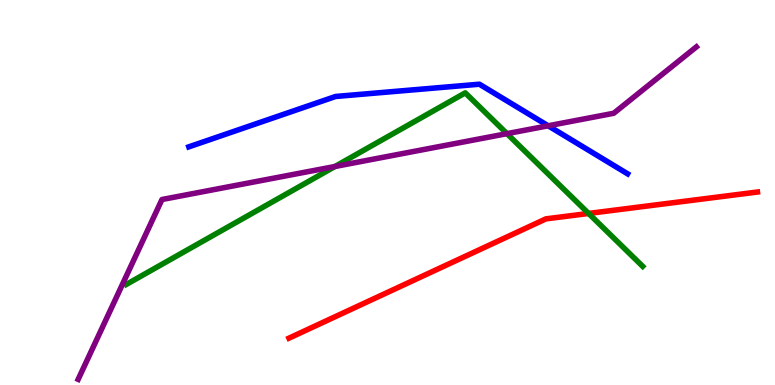[{'lines': ['blue', 'red'], 'intersections': []}, {'lines': ['green', 'red'], 'intersections': [{'x': 7.59, 'y': 4.46}]}, {'lines': ['purple', 'red'], 'intersections': []}, {'lines': ['blue', 'green'], 'intersections': []}, {'lines': ['blue', 'purple'], 'intersections': [{'x': 7.07, 'y': 6.73}]}, {'lines': ['green', 'purple'], 'intersections': [{'x': 4.32, 'y': 5.68}, {'x': 6.54, 'y': 6.53}]}]